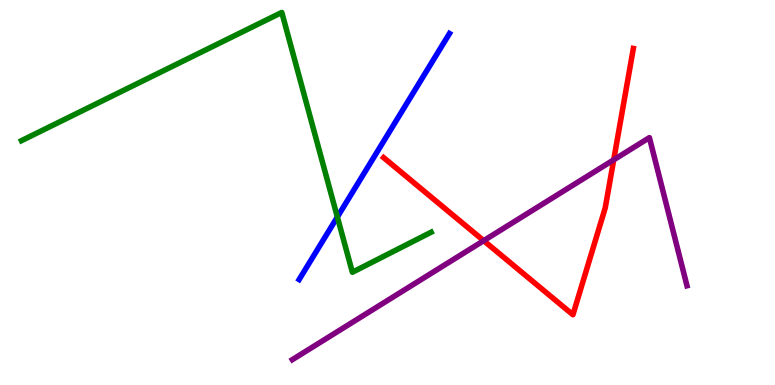[{'lines': ['blue', 'red'], 'intersections': []}, {'lines': ['green', 'red'], 'intersections': []}, {'lines': ['purple', 'red'], 'intersections': [{'x': 6.24, 'y': 3.75}, {'x': 7.92, 'y': 5.85}]}, {'lines': ['blue', 'green'], 'intersections': [{'x': 4.35, 'y': 4.36}]}, {'lines': ['blue', 'purple'], 'intersections': []}, {'lines': ['green', 'purple'], 'intersections': []}]